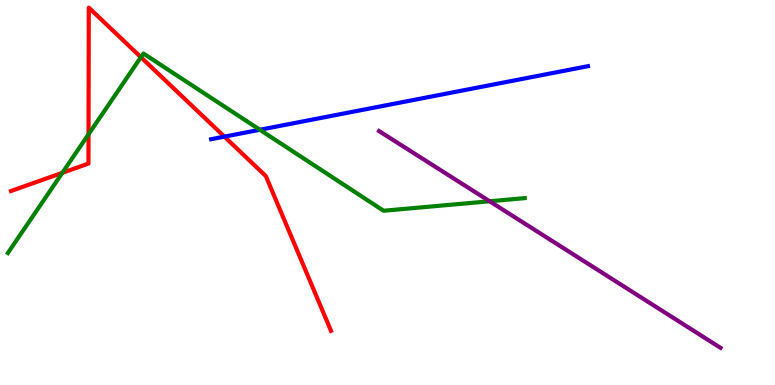[{'lines': ['blue', 'red'], 'intersections': [{'x': 2.9, 'y': 6.45}]}, {'lines': ['green', 'red'], 'intersections': [{'x': 0.805, 'y': 5.51}, {'x': 1.14, 'y': 6.51}, {'x': 1.82, 'y': 8.51}]}, {'lines': ['purple', 'red'], 'intersections': []}, {'lines': ['blue', 'green'], 'intersections': [{'x': 3.35, 'y': 6.63}]}, {'lines': ['blue', 'purple'], 'intersections': []}, {'lines': ['green', 'purple'], 'intersections': [{'x': 6.32, 'y': 4.77}]}]